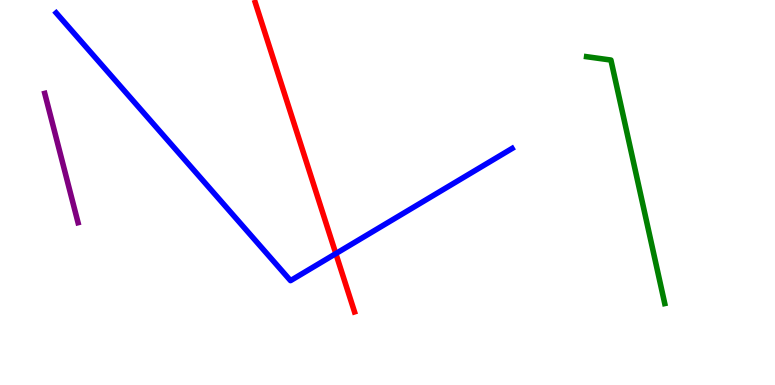[{'lines': ['blue', 'red'], 'intersections': [{'x': 4.33, 'y': 3.41}]}, {'lines': ['green', 'red'], 'intersections': []}, {'lines': ['purple', 'red'], 'intersections': []}, {'lines': ['blue', 'green'], 'intersections': []}, {'lines': ['blue', 'purple'], 'intersections': []}, {'lines': ['green', 'purple'], 'intersections': []}]